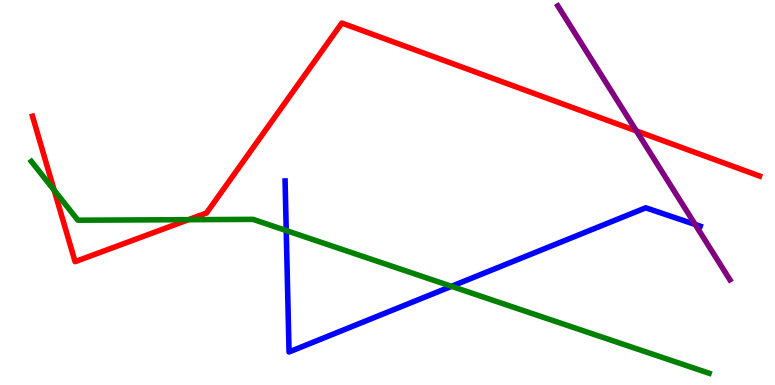[{'lines': ['blue', 'red'], 'intersections': []}, {'lines': ['green', 'red'], 'intersections': [{'x': 0.699, 'y': 5.06}, {'x': 2.43, 'y': 4.29}]}, {'lines': ['purple', 'red'], 'intersections': [{'x': 8.21, 'y': 6.6}]}, {'lines': ['blue', 'green'], 'intersections': [{'x': 3.69, 'y': 4.01}, {'x': 5.83, 'y': 2.56}]}, {'lines': ['blue', 'purple'], 'intersections': [{'x': 8.97, 'y': 4.17}]}, {'lines': ['green', 'purple'], 'intersections': []}]